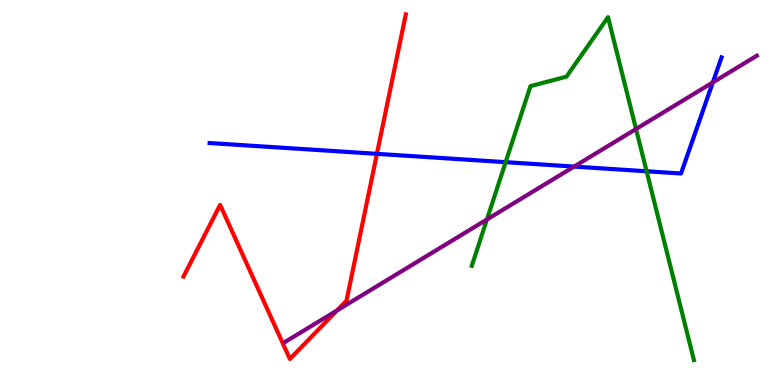[{'lines': ['blue', 'red'], 'intersections': [{'x': 4.86, 'y': 6.0}]}, {'lines': ['green', 'red'], 'intersections': []}, {'lines': ['purple', 'red'], 'intersections': [{'x': 4.35, 'y': 1.94}]}, {'lines': ['blue', 'green'], 'intersections': [{'x': 6.52, 'y': 5.79}, {'x': 8.34, 'y': 5.55}]}, {'lines': ['blue', 'purple'], 'intersections': [{'x': 7.41, 'y': 5.67}, {'x': 9.2, 'y': 7.86}]}, {'lines': ['green', 'purple'], 'intersections': [{'x': 6.28, 'y': 4.3}, {'x': 8.21, 'y': 6.65}]}]